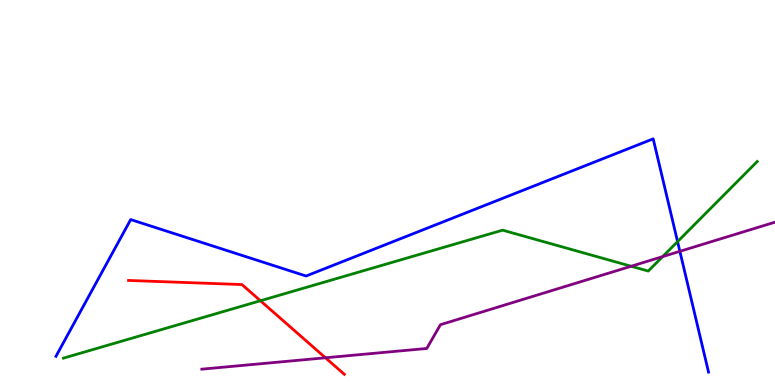[{'lines': ['blue', 'red'], 'intersections': []}, {'lines': ['green', 'red'], 'intersections': [{'x': 3.36, 'y': 2.19}]}, {'lines': ['purple', 'red'], 'intersections': [{'x': 4.2, 'y': 0.707}]}, {'lines': ['blue', 'green'], 'intersections': [{'x': 8.74, 'y': 3.72}]}, {'lines': ['blue', 'purple'], 'intersections': [{'x': 8.77, 'y': 3.47}]}, {'lines': ['green', 'purple'], 'intersections': [{'x': 8.14, 'y': 3.08}, {'x': 8.55, 'y': 3.33}]}]